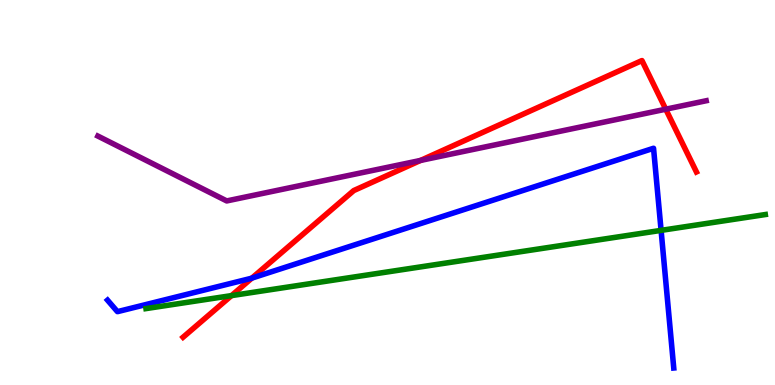[{'lines': ['blue', 'red'], 'intersections': [{'x': 3.25, 'y': 2.78}]}, {'lines': ['green', 'red'], 'intersections': [{'x': 2.99, 'y': 2.32}]}, {'lines': ['purple', 'red'], 'intersections': [{'x': 5.43, 'y': 5.83}, {'x': 8.59, 'y': 7.16}]}, {'lines': ['blue', 'green'], 'intersections': [{'x': 8.53, 'y': 4.02}]}, {'lines': ['blue', 'purple'], 'intersections': []}, {'lines': ['green', 'purple'], 'intersections': []}]